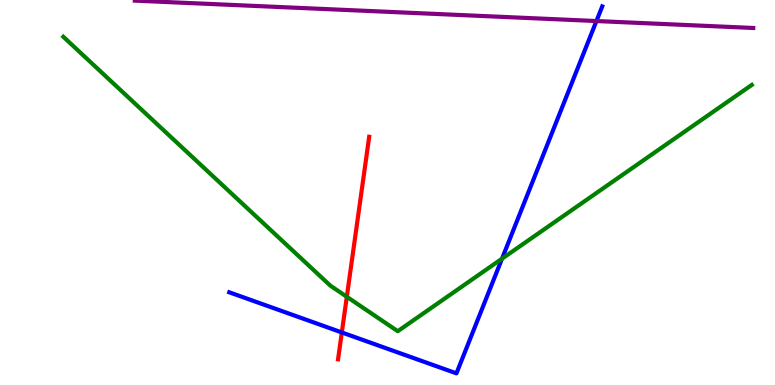[{'lines': ['blue', 'red'], 'intersections': [{'x': 4.41, 'y': 1.36}]}, {'lines': ['green', 'red'], 'intersections': [{'x': 4.47, 'y': 2.29}]}, {'lines': ['purple', 'red'], 'intersections': []}, {'lines': ['blue', 'green'], 'intersections': [{'x': 6.48, 'y': 3.28}]}, {'lines': ['blue', 'purple'], 'intersections': [{'x': 7.7, 'y': 9.45}]}, {'lines': ['green', 'purple'], 'intersections': []}]